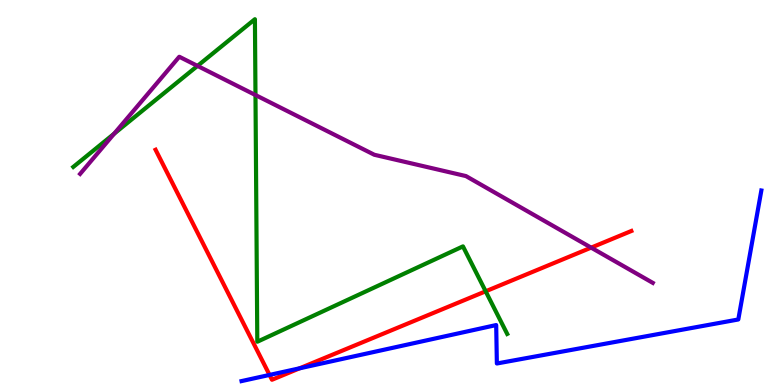[{'lines': ['blue', 'red'], 'intersections': [{'x': 3.48, 'y': 0.262}, {'x': 3.87, 'y': 0.433}]}, {'lines': ['green', 'red'], 'intersections': [{'x': 6.27, 'y': 2.43}]}, {'lines': ['purple', 'red'], 'intersections': [{'x': 7.63, 'y': 3.57}]}, {'lines': ['blue', 'green'], 'intersections': []}, {'lines': ['blue', 'purple'], 'intersections': []}, {'lines': ['green', 'purple'], 'intersections': [{'x': 1.47, 'y': 6.53}, {'x': 2.55, 'y': 8.29}, {'x': 3.3, 'y': 7.53}]}]